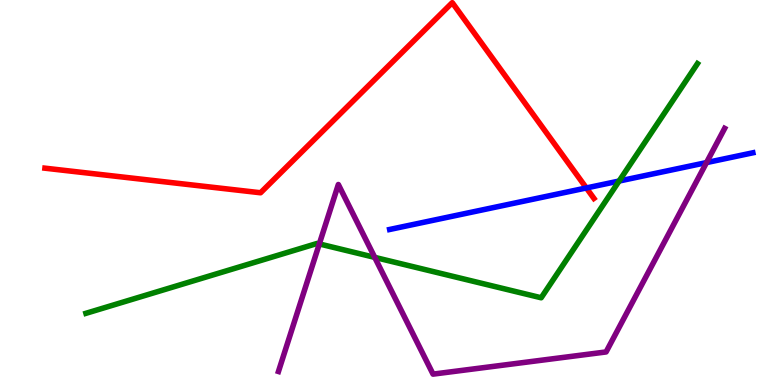[{'lines': ['blue', 'red'], 'intersections': [{'x': 7.57, 'y': 5.12}]}, {'lines': ['green', 'red'], 'intersections': []}, {'lines': ['purple', 'red'], 'intersections': []}, {'lines': ['blue', 'green'], 'intersections': [{'x': 7.99, 'y': 5.3}]}, {'lines': ['blue', 'purple'], 'intersections': [{'x': 9.12, 'y': 5.78}]}, {'lines': ['green', 'purple'], 'intersections': [{'x': 4.12, 'y': 3.66}, {'x': 4.84, 'y': 3.31}]}]